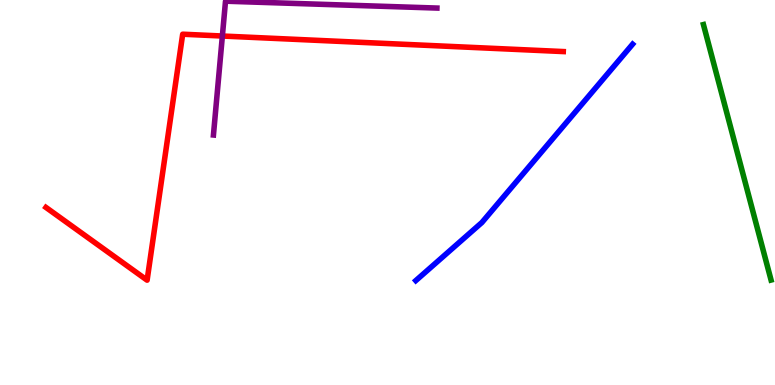[{'lines': ['blue', 'red'], 'intersections': []}, {'lines': ['green', 'red'], 'intersections': []}, {'lines': ['purple', 'red'], 'intersections': [{'x': 2.87, 'y': 9.06}]}, {'lines': ['blue', 'green'], 'intersections': []}, {'lines': ['blue', 'purple'], 'intersections': []}, {'lines': ['green', 'purple'], 'intersections': []}]